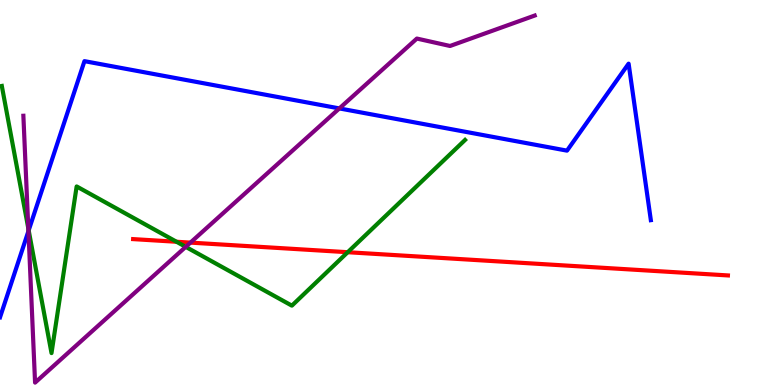[{'lines': ['blue', 'red'], 'intersections': []}, {'lines': ['green', 'red'], 'intersections': [{'x': 2.28, 'y': 3.72}, {'x': 4.49, 'y': 3.45}]}, {'lines': ['purple', 'red'], 'intersections': [{'x': 2.46, 'y': 3.7}]}, {'lines': ['blue', 'green'], 'intersections': [{'x': 0.37, 'y': 4.02}]}, {'lines': ['blue', 'purple'], 'intersections': [{'x': 0.367, 'y': 4.0}, {'x': 4.38, 'y': 7.18}]}, {'lines': ['green', 'purple'], 'intersections': [{'x': 0.365, 'y': 4.07}, {'x': 2.4, 'y': 3.59}]}]